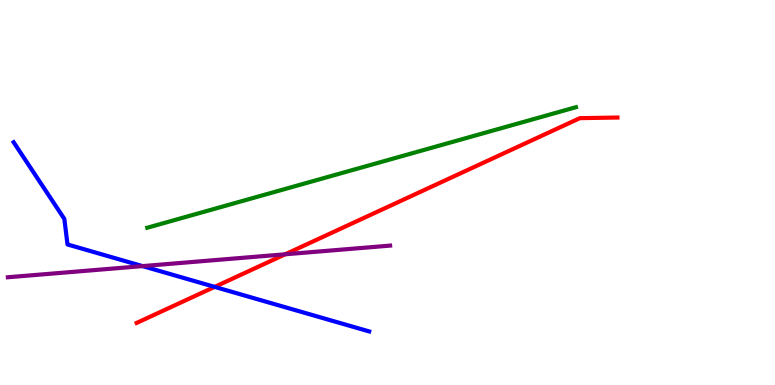[{'lines': ['blue', 'red'], 'intersections': [{'x': 2.77, 'y': 2.55}]}, {'lines': ['green', 'red'], 'intersections': []}, {'lines': ['purple', 'red'], 'intersections': [{'x': 3.68, 'y': 3.4}]}, {'lines': ['blue', 'green'], 'intersections': []}, {'lines': ['blue', 'purple'], 'intersections': [{'x': 1.84, 'y': 3.09}]}, {'lines': ['green', 'purple'], 'intersections': []}]